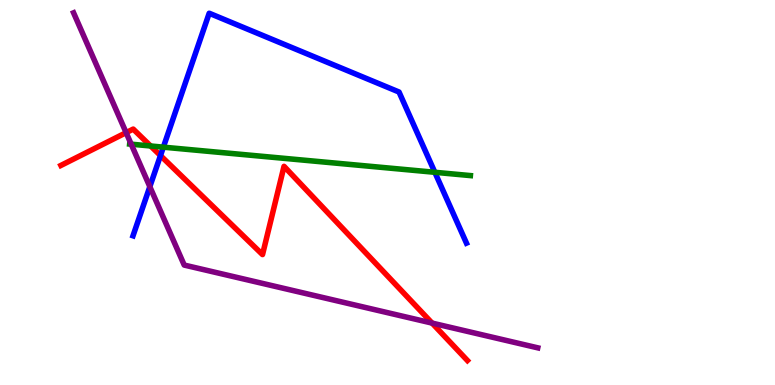[{'lines': ['blue', 'red'], 'intersections': [{'x': 2.07, 'y': 5.96}]}, {'lines': ['green', 'red'], 'intersections': [{'x': 1.94, 'y': 6.21}]}, {'lines': ['purple', 'red'], 'intersections': [{'x': 1.63, 'y': 6.55}, {'x': 5.58, 'y': 1.61}]}, {'lines': ['blue', 'green'], 'intersections': [{'x': 2.11, 'y': 6.18}, {'x': 5.61, 'y': 5.52}]}, {'lines': ['blue', 'purple'], 'intersections': [{'x': 1.93, 'y': 5.15}]}, {'lines': ['green', 'purple'], 'intersections': [{'x': 1.69, 'y': 6.25}]}]